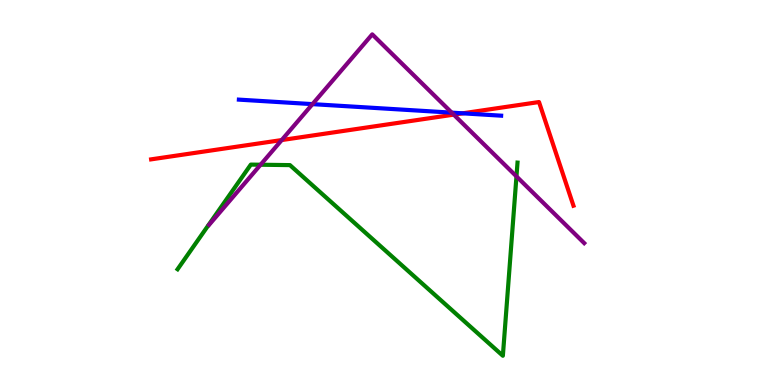[{'lines': ['blue', 'red'], 'intersections': [{'x': 5.97, 'y': 7.06}]}, {'lines': ['green', 'red'], 'intersections': []}, {'lines': ['purple', 'red'], 'intersections': [{'x': 3.63, 'y': 6.36}, {'x': 5.85, 'y': 7.02}]}, {'lines': ['blue', 'green'], 'intersections': []}, {'lines': ['blue', 'purple'], 'intersections': [{'x': 4.03, 'y': 7.3}, {'x': 5.83, 'y': 7.07}]}, {'lines': ['green', 'purple'], 'intersections': [{'x': 3.36, 'y': 5.72}, {'x': 6.66, 'y': 5.42}]}]